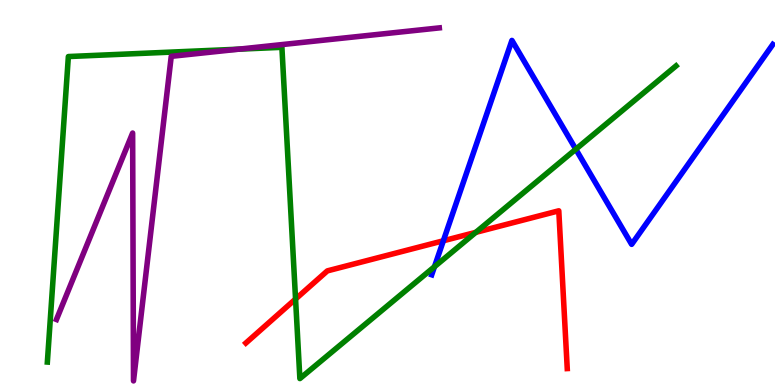[{'lines': ['blue', 'red'], 'intersections': [{'x': 5.72, 'y': 3.75}]}, {'lines': ['green', 'red'], 'intersections': [{'x': 3.81, 'y': 2.23}, {'x': 6.14, 'y': 3.97}]}, {'lines': ['purple', 'red'], 'intersections': []}, {'lines': ['blue', 'green'], 'intersections': [{'x': 5.61, 'y': 3.07}, {'x': 7.43, 'y': 6.12}]}, {'lines': ['blue', 'purple'], 'intersections': []}, {'lines': ['green', 'purple'], 'intersections': [{'x': 3.08, 'y': 8.72}]}]